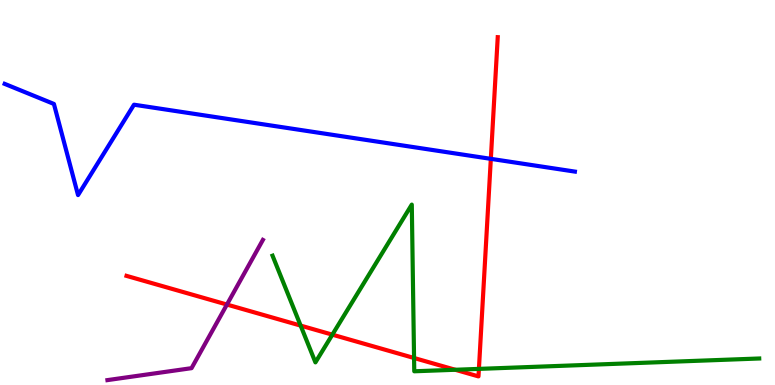[{'lines': ['blue', 'red'], 'intersections': [{'x': 6.33, 'y': 5.87}]}, {'lines': ['green', 'red'], 'intersections': [{'x': 3.88, 'y': 1.54}, {'x': 4.29, 'y': 1.31}, {'x': 5.34, 'y': 0.701}, {'x': 5.87, 'y': 0.396}, {'x': 6.18, 'y': 0.418}]}, {'lines': ['purple', 'red'], 'intersections': [{'x': 2.93, 'y': 2.09}]}, {'lines': ['blue', 'green'], 'intersections': []}, {'lines': ['blue', 'purple'], 'intersections': []}, {'lines': ['green', 'purple'], 'intersections': []}]